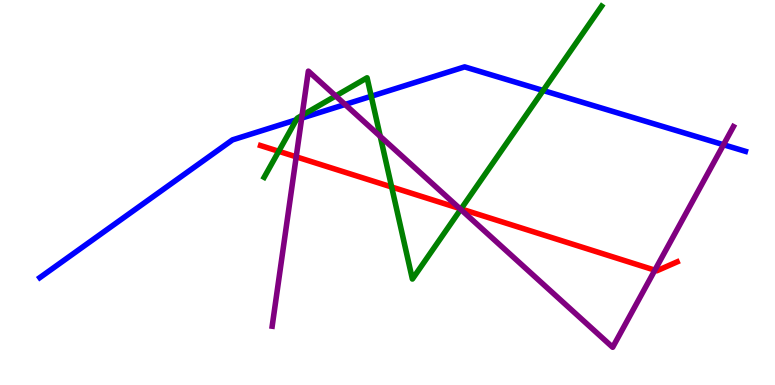[{'lines': ['blue', 'red'], 'intersections': []}, {'lines': ['green', 'red'], 'intersections': [{'x': 3.6, 'y': 6.07}, {'x': 5.05, 'y': 5.14}, {'x': 5.95, 'y': 4.57}]}, {'lines': ['purple', 'red'], 'intersections': [{'x': 3.82, 'y': 5.93}, {'x': 5.93, 'y': 4.58}, {'x': 8.45, 'y': 2.98}]}, {'lines': ['blue', 'green'], 'intersections': [{'x': 3.82, 'y': 6.89}, {'x': 4.79, 'y': 7.5}, {'x': 7.01, 'y': 7.65}]}, {'lines': ['blue', 'purple'], 'intersections': [{'x': 3.89, 'y': 6.93}, {'x': 4.45, 'y': 7.29}, {'x': 9.34, 'y': 6.24}]}, {'lines': ['green', 'purple'], 'intersections': [{'x': 3.9, 'y': 7.0}, {'x': 4.33, 'y': 7.51}, {'x': 4.91, 'y': 6.46}, {'x': 5.94, 'y': 4.56}]}]